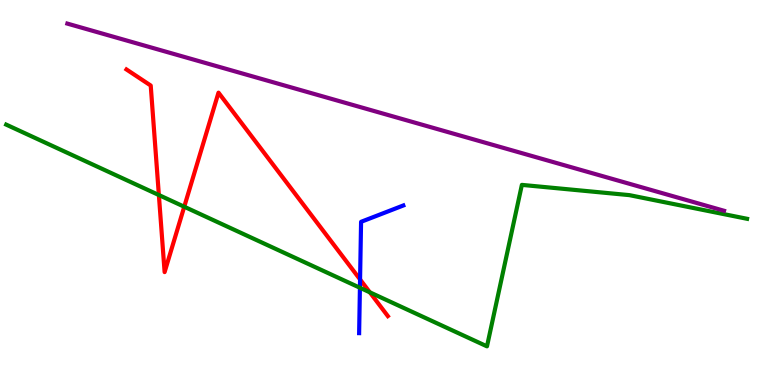[{'lines': ['blue', 'red'], 'intersections': [{'x': 4.65, 'y': 2.74}]}, {'lines': ['green', 'red'], 'intersections': [{'x': 2.05, 'y': 4.93}, {'x': 2.38, 'y': 4.63}, {'x': 4.77, 'y': 2.41}]}, {'lines': ['purple', 'red'], 'intersections': []}, {'lines': ['blue', 'green'], 'intersections': [{'x': 4.64, 'y': 2.53}]}, {'lines': ['blue', 'purple'], 'intersections': []}, {'lines': ['green', 'purple'], 'intersections': []}]